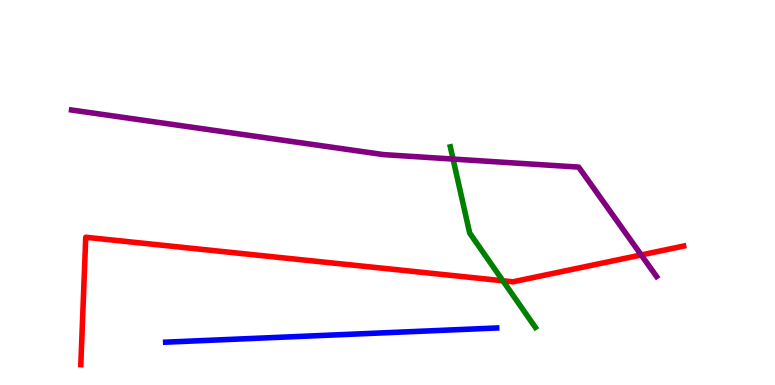[{'lines': ['blue', 'red'], 'intersections': []}, {'lines': ['green', 'red'], 'intersections': [{'x': 6.49, 'y': 2.71}]}, {'lines': ['purple', 'red'], 'intersections': [{'x': 8.27, 'y': 3.38}]}, {'lines': ['blue', 'green'], 'intersections': []}, {'lines': ['blue', 'purple'], 'intersections': []}, {'lines': ['green', 'purple'], 'intersections': [{'x': 5.85, 'y': 5.87}]}]